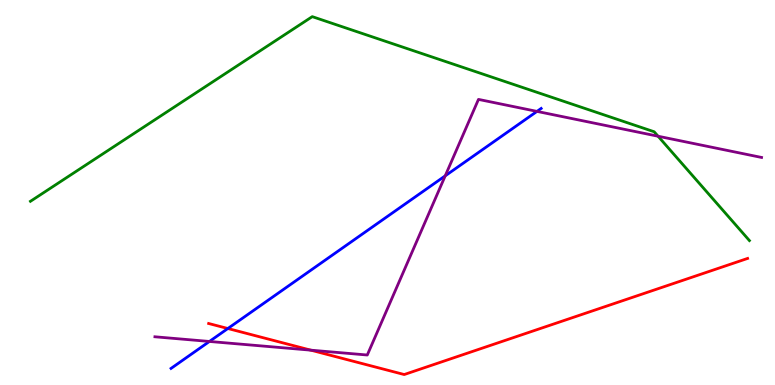[{'lines': ['blue', 'red'], 'intersections': [{'x': 2.94, 'y': 1.47}]}, {'lines': ['green', 'red'], 'intersections': []}, {'lines': ['purple', 'red'], 'intersections': [{'x': 4.01, 'y': 0.905}]}, {'lines': ['blue', 'green'], 'intersections': []}, {'lines': ['blue', 'purple'], 'intersections': [{'x': 2.7, 'y': 1.13}, {'x': 5.74, 'y': 5.43}, {'x': 6.93, 'y': 7.11}]}, {'lines': ['green', 'purple'], 'intersections': [{'x': 8.49, 'y': 6.46}]}]